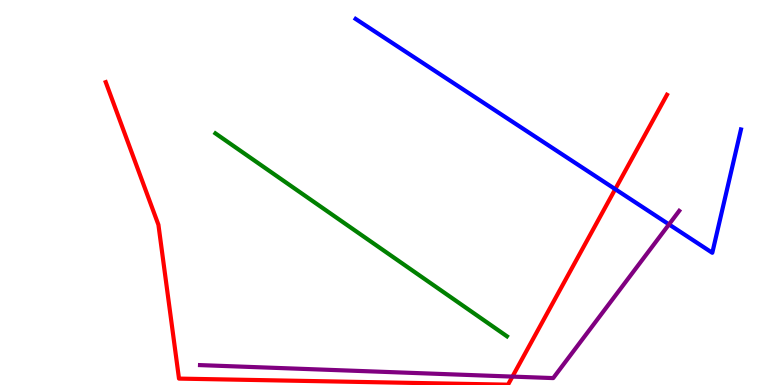[{'lines': ['blue', 'red'], 'intersections': [{'x': 7.94, 'y': 5.09}]}, {'lines': ['green', 'red'], 'intersections': []}, {'lines': ['purple', 'red'], 'intersections': [{'x': 6.61, 'y': 0.218}]}, {'lines': ['blue', 'green'], 'intersections': []}, {'lines': ['blue', 'purple'], 'intersections': [{'x': 8.63, 'y': 4.17}]}, {'lines': ['green', 'purple'], 'intersections': []}]